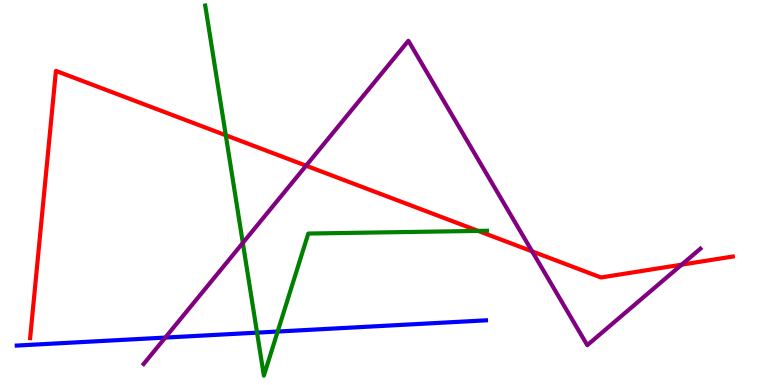[{'lines': ['blue', 'red'], 'intersections': []}, {'lines': ['green', 'red'], 'intersections': [{'x': 2.91, 'y': 6.49}, {'x': 6.17, 'y': 4.0}]}, {'lines': ['purple', 'red'], 'intersections': [{'x': 3.95, 'y': 5.7}, {'x': 6.87, 'y': 3.47}, {'x': 8.8, 'y': 3.13}]}, {'lines': ['blue', 'green'], 'intersections': [{'x': 3.32, 'y': 1.36}, {'x': 3.58, 'y': 1.39}]}, {'lines': ['blue', 'purple'], 'intersections': [{'x': 2.13, 'y': 1.23}]}, {'lines': ['green', 'purple'], 'intersections': [{'x': 3.13, 'y': 3.69}]}]